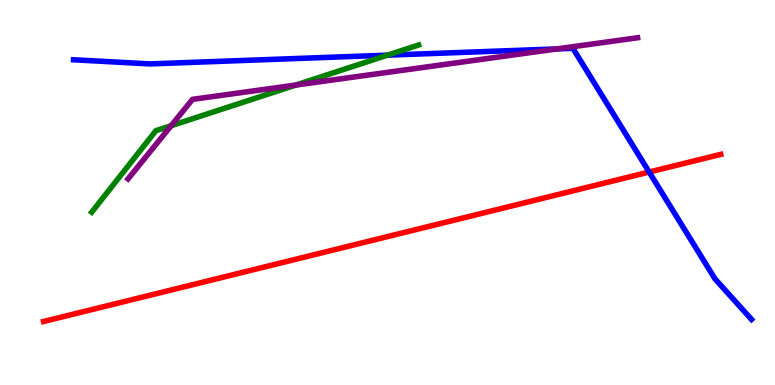[{'lines': ['blue', 'red'], 'intersections': [{'x': 8.38, 'y': 5.53}]}, {'lines': ['green', 'red'], 'intersections': []}, {'lines': ['purple', 'red'], 'intersections': []}, {'lines': ['blue', 'green'], 'intersections': [{'x': 5.0, 'y': 8.57}]}, {'lines': ['blue', 'purple'], 'intersections': [{'x': 7.19, 'y': 8.73}]}, {'lines': ['green', 'purple'], 'intersections': [{'x': 2.21, 'y': 6.73}, {'x': 3.82, 'y': 7.79}]}]